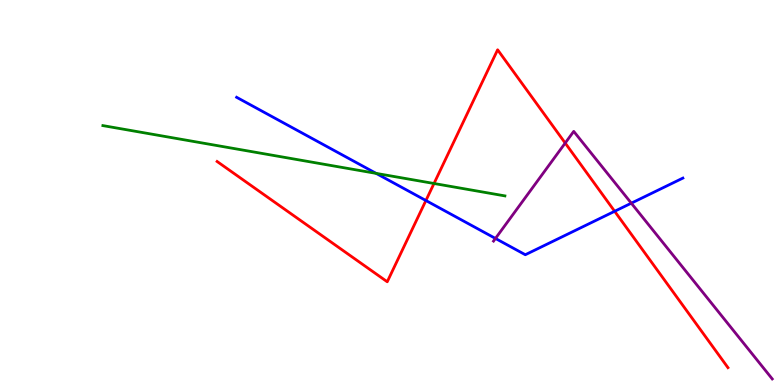[{'lines': ['blue', 'red'], 'intersections': [{'x': 5.5, 'y': 4.79}, {'x': 7.93, 'y': 4.51}]}, {'lines': ['green', 'red'], 'intersections': [{'x': 5.6, 'y': 5.23}]}, {'lines': ['purple', 'red'], 'intersections': [{'x': 7.29, 'y': 6.28}]}, {'lines': ['blue', 'green'], 'intersections': [{'x': 4.85, 'y': 5.5}]}, {'lines': ['blue', 'purple'], 'intersections': [{'x': 6.39, 'y': 3.81}, {'x': 8.15, 'y': 4.72}]}, {'lines': ['green', 'purple'], 'intersections': []}]